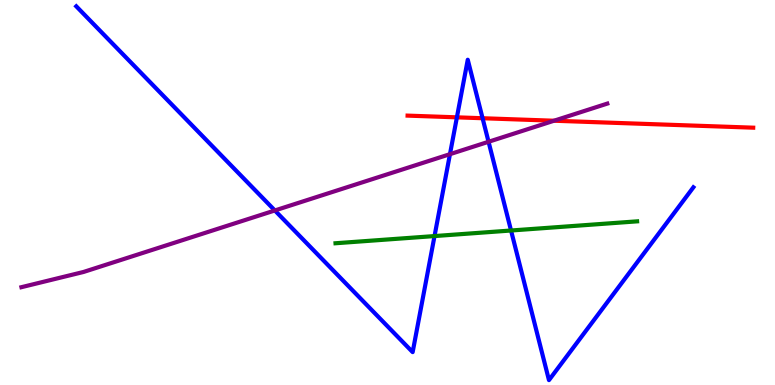[{'lines': ['blue', 'red'], 'intersections': [{'x': 5.9, 'y': 6.95}, {'x': 6.23, 'y': 6.93}]}, {'lines': ['green', 'red'], 'intersections': []}, {'lines': ['purple', 'red'], 'intersections': [{'x': 7.15, 'y': 6.86}]}, {'lines': ['blue', 'green'], 'intersections': [{'x': 5.61, 'y': 3.87}, {'x': 6.59, 'y': 4.01}]}, {'lines': ['blue', 'purple'], 'intersections': [{'x': 3.55, 'y': 4.53}, {'x': 5.81, 'y': 6.0}, {'x': 6.3, 'y': 6.32}]}, {'lines': ['green', 'purple'], 'intersections': []}]